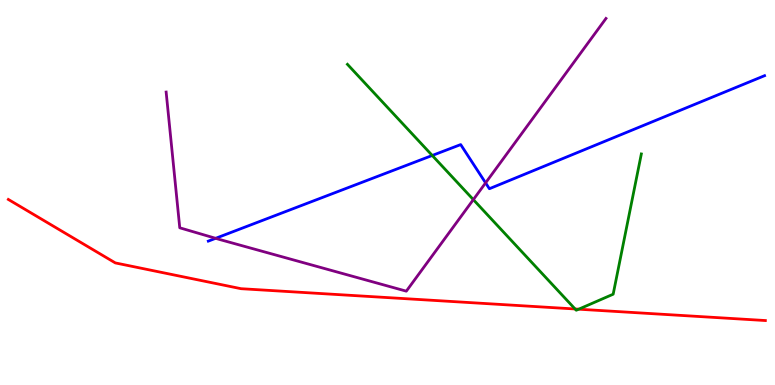[{'lines': ['blue', 'red'], 'intersections': []}, {'lines': ['green', 'red'], 'intersections': [{'x': 7.42, 'y': 1.97}, {'x': 7.47, 'y': 1.97}]}, {'lines': ['purple', 'red'], 'intersections': []}, {'lines': ['blue', 'green'], 'intersections': [{'x': 5.58, 'y': 5.96}]}, {'lines': ['blue', 'purple'], 'intersections': [{'x': 2.78, 'y': 3.81}, {'x': 6.27, 'y': 5.25}]}, {'lines': ['green', 'purple'], 'intersections': [{'x': 6.11, 'y': 4.81}]}]